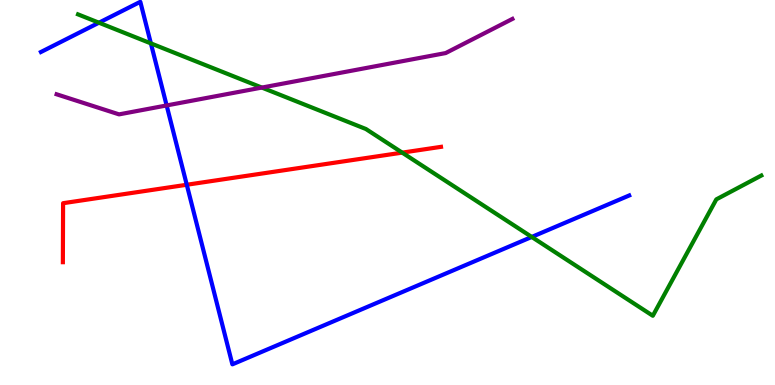[{'lines': ['blue', 'red'], 'intersections': [{'x': 2.41, 'y': 5.2}]}, {'lines': ['green', 'red'], 'intersections': [{'x': 5.19, 'y': 6.04}]}, {'lines': ['purple', 'red'], 'intersections': []}, {'lines': ['blue', 'green'], 'intersections': [{'x': 1.28, 'y': 9.41}, {'x': 1.95, 'y': 8.87}, {'x': 6.86, 'y': 3.85}]}, {'lines': ['blue', 'purple'], 'intersections': [{'x': 2.15, 'y': 7.26}]}, {'lines': ['green', 'purple'], 'intersections': [{'x': 3.38, 'y': 7.73}]}]